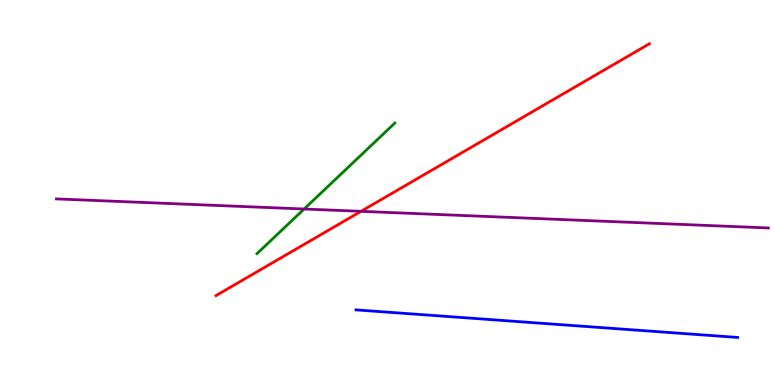[{'lines': ['blue', 'red'], 'intersections': []}, {'lines': ['green', 'red'], 'intersections': []}, {'lines': ['purple', 'red'], 'intersections': [{'x': 4.66, 'y': 4.51}]}, {'lines': ['blue', 'green'], 'intersections': []}, {'lines': ['blue', 'purple'], 'intersections': []}, {'lines': ['green', 'purple'], 'intersections': [{'x': 3.92, 'y': 4.57}]}]